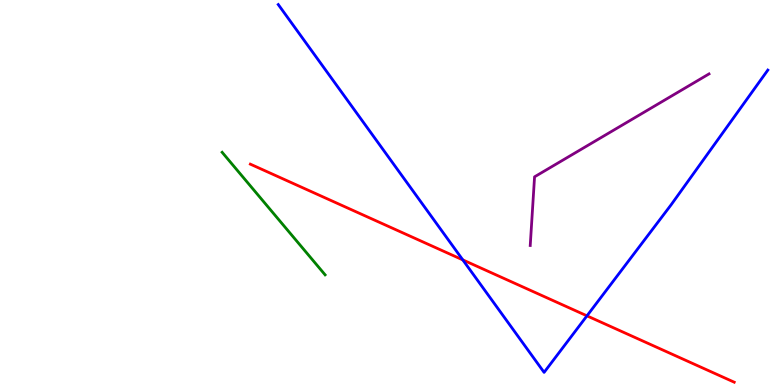[{'lines': ['blue', 'red'], 'intersections': [{'x': 5.97, 'y': 3.25}, {'x': 7.57, 'y': 1.8}]}, {'lines': ['green', 'red'], 'intersections': []}, {'lines': ['purple', 'red'], 'intersections': []}, {'lines': ['blue', 'green'], 'intersections': []}, {'lines': ['blue', 'purple'], 'intersections': []}, {'lines': ['green', 'purple'], 'intersections': []}]